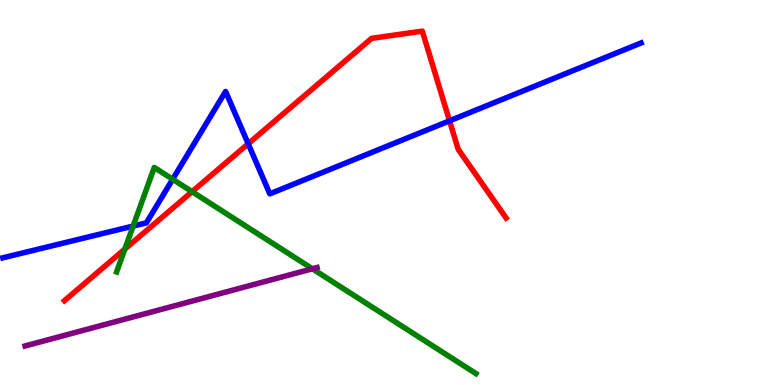[{'lines': ['blue', 'red'], 'intersections': [{'x': 3.2, 'y': 6.27}, {'x': 5.8, 'y': 6.86}]}, {'lines': ['green', 'red'], 'intersections': [{'x': 1.61, 'y': 3.53}, {'x': 2.48, 'y': 5.02}]}, {'lines': ['purple', 'red'], 'intersections': []}, {'lines': ['blue', 'green'], 'intersections': [{'x': 1.72, 'y': 4.13}, {'x': 2.23, 'y': 5.34}]}, {'lines': ['blue', 'purple'], 'intersections': []}, {'lines': ['green', 'purple'], 'intersections': [{'x': 4.03, 'y': 3.02}]}]